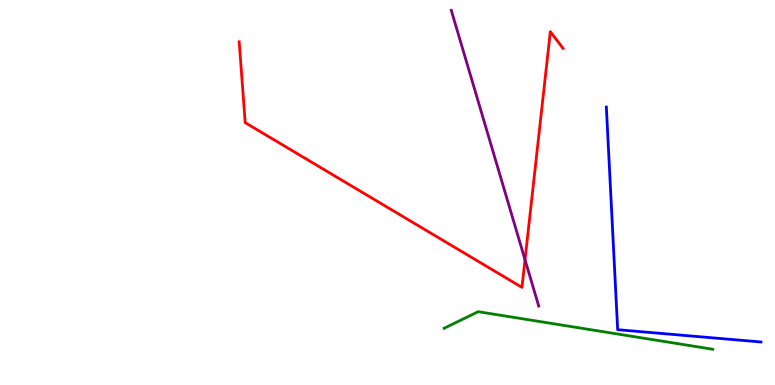[{'lines': ['blue', 'red'], 'intersections': []}, {'lines': ['green', 'red'], 'intersections': []}, {'lines': ['purple', 'red'], 'intersections': [{'x': 6.77, 'y': 3.25}]}, {'lines': ['blue', 'green'], 'intersections': []}, {'lines': ['blue', 'purple'], 'intersections': []}, {'lines': ['green', 'purple'], 'intersections': []}]